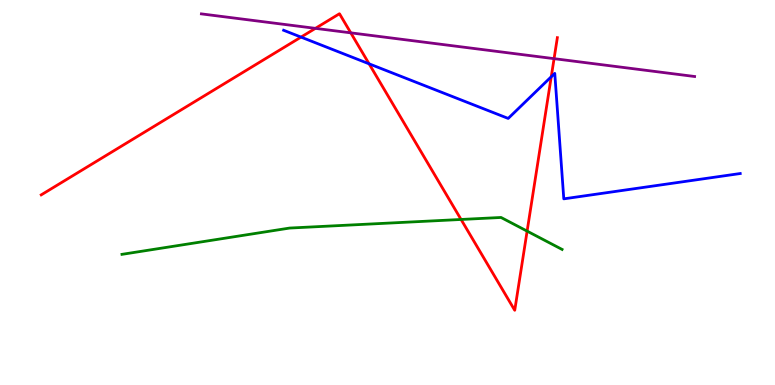[{'lines': ['blue', 'red'], 'intersections': [{'x': 3.88, 'y': 9.04}, {'x': 4.76, 'y': 8.34}, {'x': 7.11, 'y': 8.01}]}, {'lines': ['green', 'red'], 'intersections': [{'x': 5.95, 'y': 4.3}, {'x': 6.8, 'y': 4.0}]}, {'lines': ['purple', 'red'], 'intersections': [{'x': 4.07, 'y': 9.26}, {'x': 4.53, 'y': 9.15}, {'x': 7.15, 'y': 8.48}]}, {'lines': ['blue', 'green'], 'intersections': []}, {'lines': ['blue', 'purple'], 'intersections': []}, {'lines': ['green', 'purple'], 'intersections': []}]